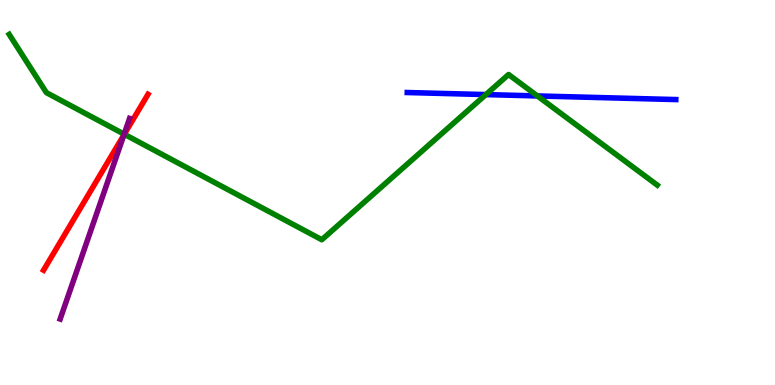[{'lines': ['blue', 'red'], 'intersections': []}, {'lines': ['green', 'red'], 'intersections': [{'x': 1.6, 'y': 6.51}]}, {'lines': ['purple', 'red'], 'intersections': [{'x': 1.6, 'y': 6.5}]}, {'lines': ['blue', 'green'], 'intersections': [{'x': 6.27, 'y': 7.54}, {'x': 6.93, 'y': 7.51}]}, {'lines': ['blue', 'purple'], 'intersections': []}, {'lines': ['green', 'purple'], 'intersections': [{'x': 1.6, 'y': 6.51}]}]